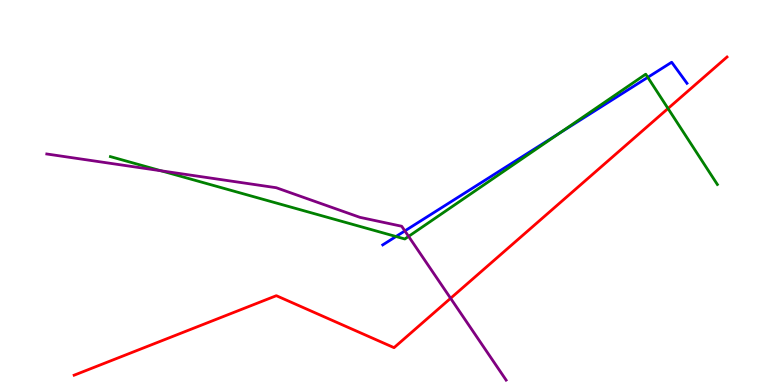[{'lines': ['blue', 'red'], 'intersections': []}, {'lines': ['green', 'red'], 'intersections': [{'x': 8.62, 'y': 7.18}]}, {'lines': ['purple', 'red'], 'intersections': [{'x': 5.81, 'y': 2.25}]}, {'lines': ['blue', 'green'], 'intersections': [{'x': 5.11, 'y': 3.86}, {'x': 7.22, 'y': 6.55}, {'x': 8.36, 'y': 7.99}]}, {'lines': ['blue', 'purple'], 'intersections': [{'x': 5.22, 'y': 4.0}]}, {'lines': ['green', 'purple'], 'intersections': [{'x': 2.08, 'y': 5.56}, {'x': 5.27, 'y': 3.86}]}]